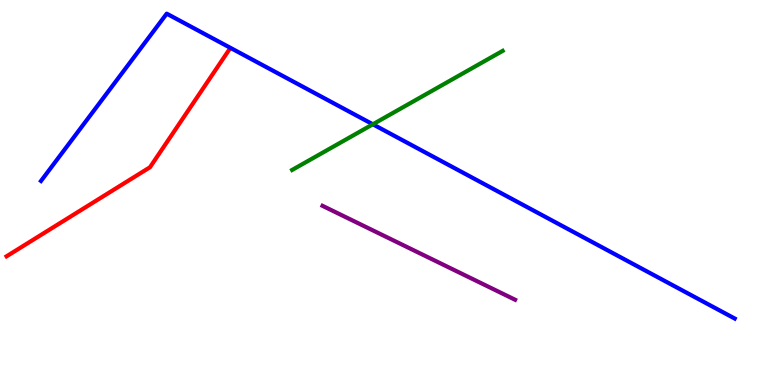[{'lines': ['blue', 'red'], 'intersections': []}, {'lines': ['green', 'red'], 'intersections': []}, {'lines': ['purple', 'red'], 'intersections': []}, {'lines': ['blue', 'green'], 'intersections': [{'x': 4.81, 'y': 6.77}]}, {'lines': ['blue', 'purple'], 'intersections': []}, {'lines': ['green', 'purple'], 'intersections': []}]